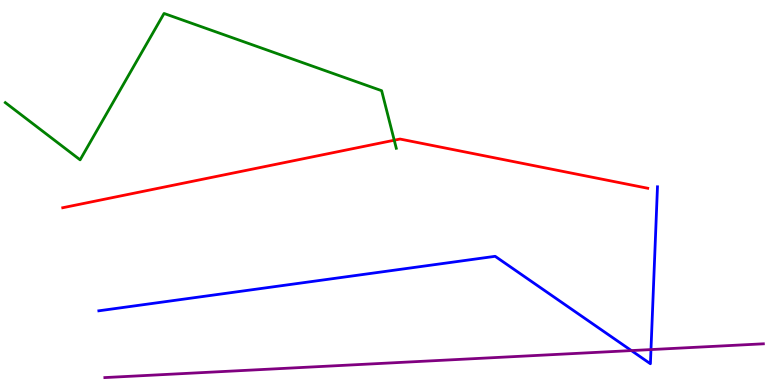[{'lines': ['blue', 'red'], 'intersections': []}, {'lines': ['green', 'red'], 'intersections': [{'x': 5.09, 'y': 6.36}]}, {'lines': ['purple', 'red'], 'intersections': []}, {'lines': ['blue', 'green'], 'intersections': []}, {'lines': ['blue', 'purple'], 'intersections': [{'x': 8.15, 'y': 0.894}, {'x': 8.4, 'y': 0.92}]}, {'lines': ['green', 'purple'], 'intersections': []}]